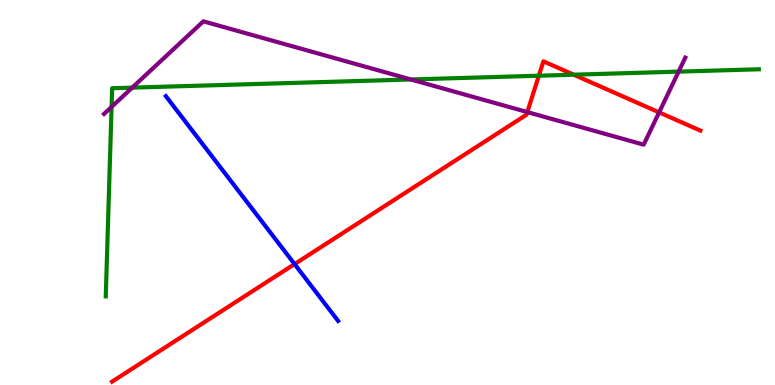[{'lines': ['blue', 'red'], 'intersections': [{'x': 3.8, 'y': 3.14}]}, {'lines': ['green', 'red'], 'intersections': [{'x': 6.95, 'y': 8.03}, {'x': 7.4, 'y': 8.06}]}, {'lines': ['purple', 'red'], 'intersections': [{'x': 6.8, 'y': 7.09}, {'x': 8.5, 'y': 7.08}]}, {'lines': ['blue', 'green'], 'intersections': []}, {'lines': ['blue', 'purple'], 'intersections': []}, {'lines': ['green', 'purple'], 'intersections': [{'x': 1.44, 'y': 7.22}, {'x': 1.71, 'y': 7.72}, {'x': 5.3, 'y': 7.94}, {'x': 8.76, 'y': 8.14}]}]